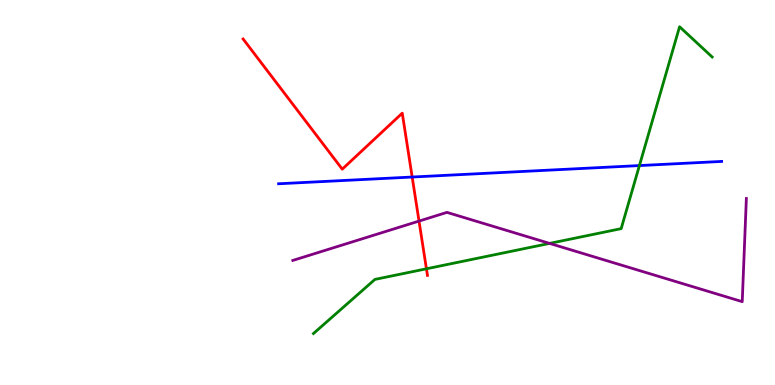[{'lines': ['blue', 'red'], 'intersections': [{'x': 5.32, 'y': 5.4}]}, {'lines': ['green', 'red'], 'intersections': [{'x': 5.5, 'y': 3.02}]}, {'lines': ['purple', 'red'], 'intersections': [{'x': 5.41, 'y': 4.26}]}, {'lines': ['blue', 'green'], 'intersections': [{'x': 8.25, 'y': 5.7}]}, {'lines': ['blue', 'purple'], 'intersections': []}, {'lines': ['green', 'purple'], 'intersections': [{'x': 7.09, 'y': 3.68}]}]